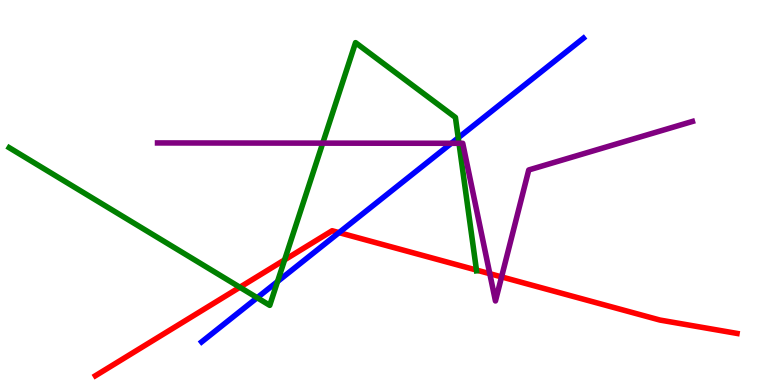[{'lines': ['blue', 'red'], 'intersections': [{'x': 4.37, 'y': 3.96}]}, {'lines': ['green', 'red'], 'intersections': [{'x': 3.1, 'y': 2.54}, {'x': 3.67, 'y': 3.25}, {'x': 6.15, 'y': 2.99}]}, {'lines': ['purple', 'red'], 'intersections': [{'x': 6.32, 'y': 2.89}, {'x': 6.47, 'y': 2.81}]}, {'lines': ['blue', 'green'], 'intersections': [{'x': 3.32, 'y': 2.27}, {'x': 3.58, 'y': 2.69}, {'x': 5.91, 'y': 6.42}]}, {'lines': ['blue', 'purple'], 'intersections': [{'x': 5.82, 'y': 6.28}]}, {'lines': ['green', 'purple'], 'intersections': [{'x': 4.16, 'y': 6.28}, {'x': 5.92, 'y': 6.28}]}]